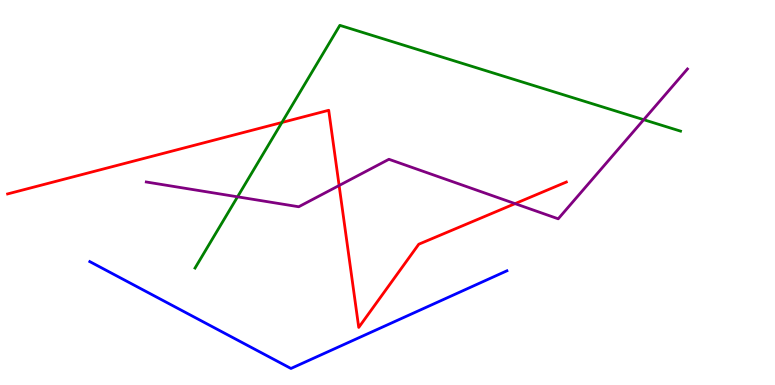[{'lines': ['blue', 'red'], 'intersections': []}, {'lines': ['green', 'red'], 'intersections': [{'x': 3.64, 'y': 6.82}]}, {'lines': ['purple', 'red'], 'intersections': [{'x': 4.38, 'y': 5.18}, {'x': 6.65, 'y': 4.71}]}, {'lines': ['blue', 'green'], 'intersections': []}, {'lines': ['blue', 'purple'], 'intersections': []}, {'lines': ['green', 'purple'], 'intersections': [{'x': 3.07, 'y': 4.89}, {'x': 8.31, 'y': 6.89}]}]